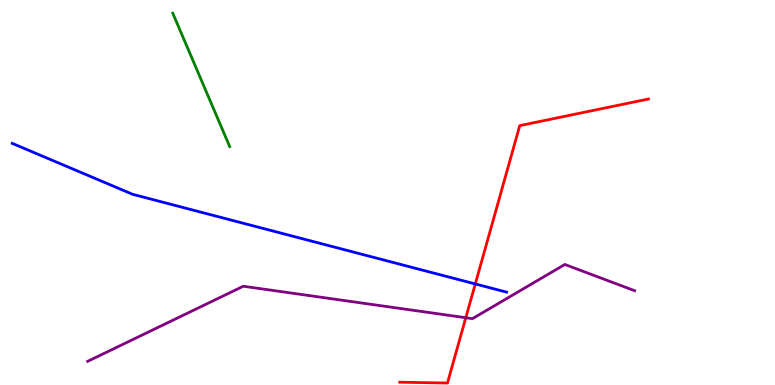[{'lines': ['blue', 'red'], 'intersections': [{'x': 6.13, 'y': 2.62}]}, {'lines': ['green', 'red'], 'intersections': []}, {'lines': ['purple', 'red'], 'intersections': [{'x': 6.01, 'y': 1.75}]}, {'lines': ['blue', 'green'], 'intersections': []}, {'lines': ['blue', 'purple'], 'intersections': []}, {'lines': ['green', 'purple'], 'intersections': []}]